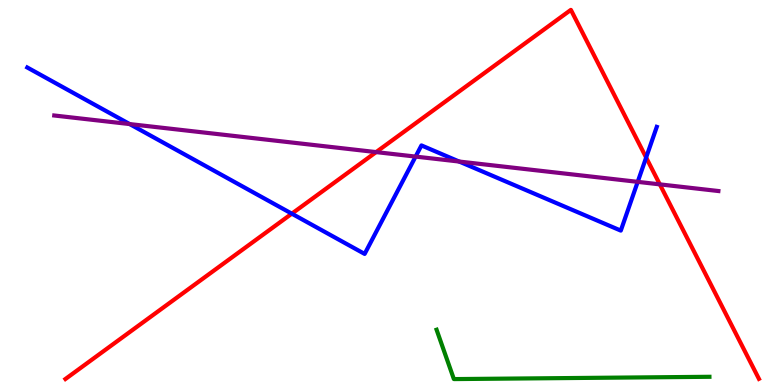[{'lines': ['blue', 'red'], 'intersections': [{'x': 3.77, 'y': 4.45}, {'x': 8.34, 'y': 5.91}]}, {'lines': ['green', 'red'], 'intersections': []}, {'lines': ['purple', 'red'], 'intersections': [{'x': 4.85, 'y': 6.05}, {'x': 8.51, 'y': 5.21}]}, {'lines': ['blue', 'green'], 'intersections': []}, {'lines': ['blue', 'purple'], 'intersections': [{'x': 1.67, 'y': 6.78}, {'x': 5.36, 'y': 5.93}, {'x': 5.92, 'y': 5.8}, {'x': 8.23, 'y': 5.28}]}, {'lines': ['green', 'purple'], 'intersections': []}]